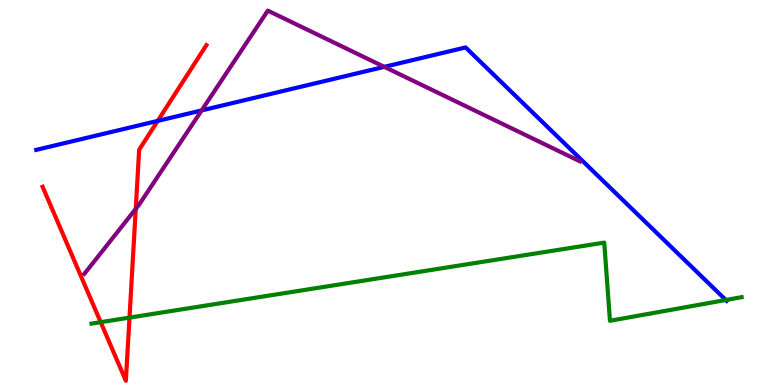[{'lines': ['blue', 'red'], 'intersections': [{'x': 2.03, 'y': 6.86}]}, {'lines': ['green', 'red'], 'intersections': [{'x': 1.3, 'y': 1.63}, {'x': 1.67, 'y': 1.75}]}, {'lines': ['purple', 'red'], 'intersections': [{'x': 1.75, 'y': 4.57}]}, {'lines': ['blue', 'green'], 'intersections': [{'x': 9.37, 'y': 2.21}]}, {'lines': ['blue', 'purple'], 'intersections': [{'x': 2.6, 'y': 7.13}, {'x': 4.96, 'y': 8.26}]}, {'lines': ['green', 'purple'], 'intersections': []}]